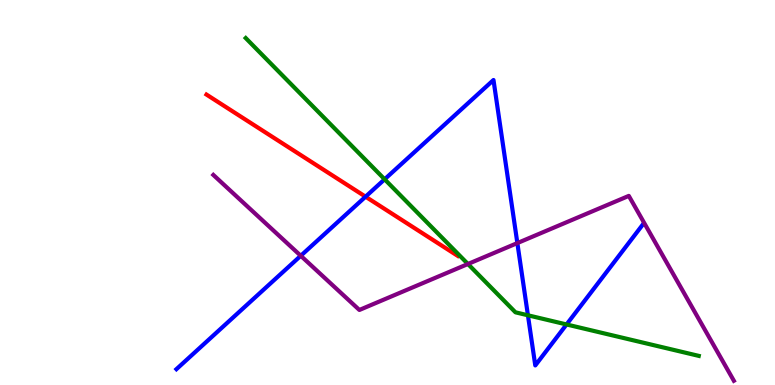[{'lines': ['blue', 'red'], 'intersections': [{'x': 4.72, 'y': 4.89}]}, {'lines': ['green', 'red'], 'intersections': []}, {'lines': ['purple', 'red'], 'intersections': []}, {'lines': ['blue', 'green'], 'intersections': [{'x': 4.96, 'y': 5.34}, {'x': 6.81, 'y': 1.81}, {'x': 7.31, 'y': 1.57}]}, {'lines': ['blue', 'purple'], 'intersections': [{'x': 3.88, 'y': 3.36}, {'x': 6.68, 'y': 3.69}]}, {'lines': ['green', 'purple'], 'intersections': [{'x': 6.04, 'y': 3.14}]}]